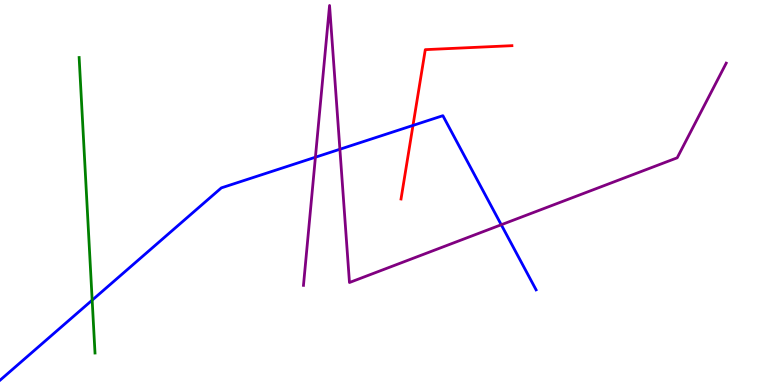[{'lines': ['blue', 'red'], 'intersections': [{'x': 5.33, 'y': 6.74}]}, {'lines': ['green', 'red'], 'intersections': []}, {'lines': ['purple', 'red'], 'intersections': []}, {'lines': ['blue', 'green'], 'intersections': [{'x': 1.19, 'y': 2.2}]}, {'lines': ['blue', 'purple'], 'intersections': [{'x': 4.07, 'y': 5.92}, {'x': 4.39, 'y': 6.12}, {'x': 6.47, 'y': 4.16}]}, {'lines': ['green', 'purple'], 'intersections': []}]